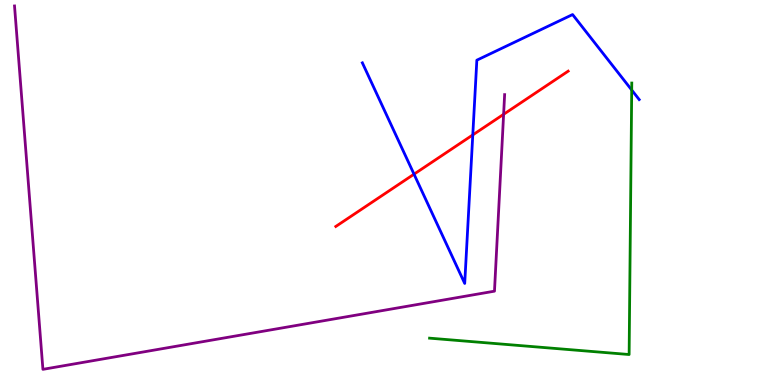[{'lines': ['blue', 'red'], 'intersections': [{'x': 5.34, 'y': 5.48}, {'x': 6.1, 'y': 6.5}]}, {'lines': ['green', 'red'], 'intersections': []}, {'lines': ['purple', 'red'], 'intersections': [{'x': 6.5, 'y': 7.03}]}, {'lines': ['blue', 'green'], 'intersections': [{'x': 8.15, 'y': 7.66}]}, {'lines': ['blue', 'purple'], 'intersections': []}, {'lines': ['green', 'purple'], 'intersections': []}]